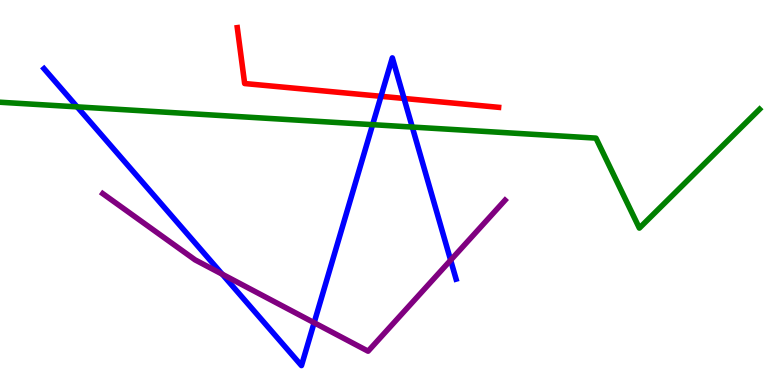[{'lines': ['blue', 'red'], 'intersections': [{'x': 4.92, 'y': 7.5}, {'x': 5.21, 'y': 7.44}]}, {'lines': ['green', 'red'], 'intersections': []}, {'lines': ['purple', 'red'], 'intersections': []}, {'lines': ['blue', 'green'], 'intersections': [{'x': 0.995, 'y': 7.22}, {'x': 4.81, 'y': 6.76}, {'x': 5.32, 'y': 6.7}]}, {'lines': ['blue', 'purple'], 'intersections': [{'x': 2.87, 'y': 2.88}, {'x': 4.05, 'y': 1.62}, {'x': 5.81, 'y': 3.24}]}, {'lines': ['green', 'purple'], 'intersections': []}]